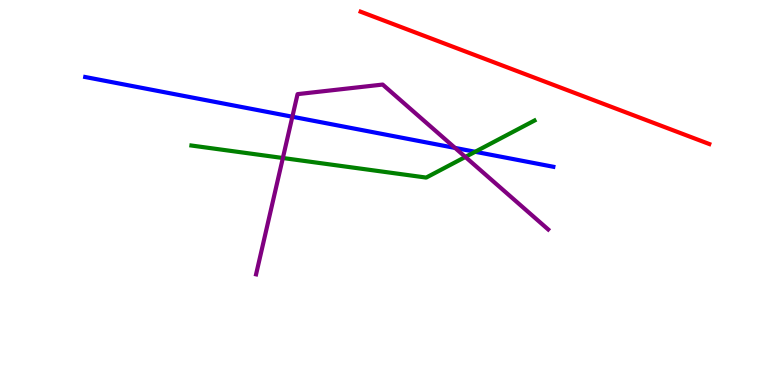[{'lines': ['blue', 'red'], 'intersections': []}, {'lines': ['green', 'red'], 'intersections': []}, {'lines': ['purple', 'red'], 'intersections': []}, {'lines': ['blue', 'green'], 'intersections': [{'x': 6.13, 'y': 6.06}]}, {'lines': ['blue', 'purple'], 'intersections': [{'x': 3.77, 'y': 6.97}, {'x': 5.87, 'y': 6.16}]}, {'lines': ['green', 'purple'], 'intersections': [{'x': 3.65, 'y': 5.9}, {'x': 6.0, 'y': 5.92}]}]